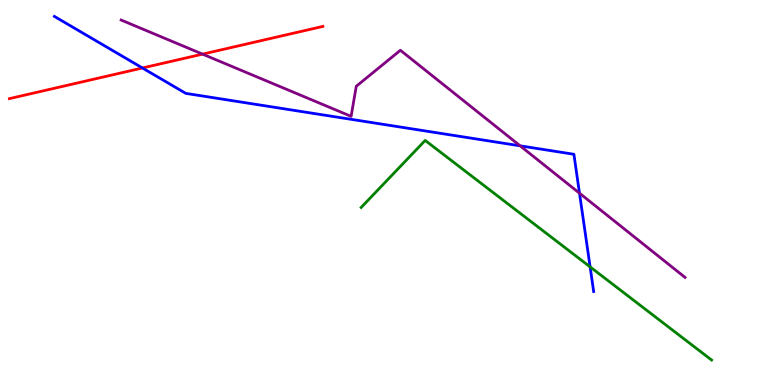[{'lines': ['blue', 'red'], 'intersections': [{'x': 1.84, 'y': 8.23}]}, {'lines': ['green', 'red'], 'intersections': []}, {'lines': ['purple', 'red'], 'intersections': [{'x': 2.61, 'y': 8.59}]}, {'lines': ['blue', 'green'], 'intersections': [{'x': 7.61, 'y': 3.07}]}, {'lines': ['blue', 'purple'], 'intersections': [{'x': 6.71, 'y': 6.21}, {'x': 7.48, 'y': 4.98}]}, {'lines': ['green', 'purple'], 'intersections': []}]